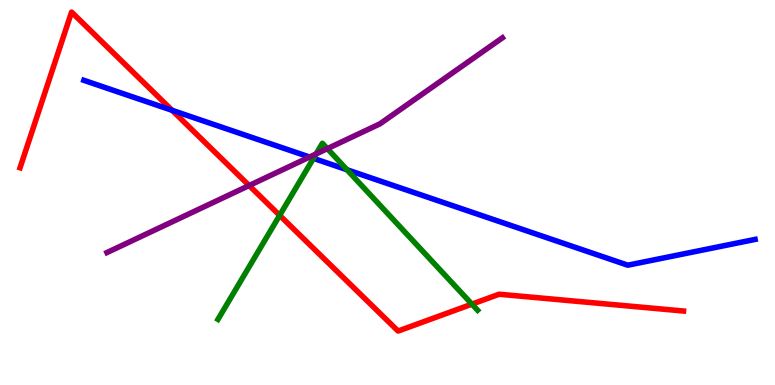[{'lines': ['blue', 'red'], 'intersections': [{'x': 2.22, 'y': 7.13}]}, {'lines': ['green', 'red'], 'intersections': [{'x': 3.61, 'y': 4.41}, {'x': 6.09, 'y': 2.1}]}, {'lines': ['purple', 'red'], 'intersections': [{'x': 3.21, 'y': 5.18}]}, {'lines': ['blue', 'green'], 'intersections': [{'x': 4.04, 'y': 5.89}, {'x': 4.48, 'y': 5.59}]}, {'lines': ['blue', 'purple'], 'intersections': [{'x': 3.99, 'y': 5.92}]}, {'lines': ['green', 'purple'], 'intersections': [{'x': 4.08, 'y': 6.0}, {'x': 4.22, 'y': 6.14}]}]